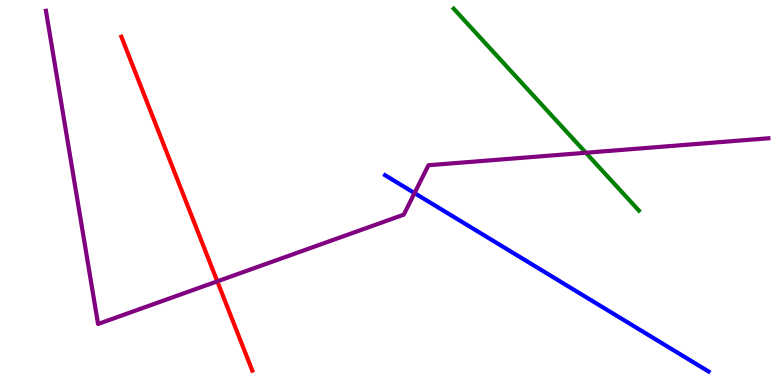[{'lines': ['blue', 'red'], 'intersections': []}, {'lines': ['green', 'red'], 'intersections': []}, {'lines': ['purple', 'red'], 'intersections': [{'x': 2.8, 'y': 2.69}]}, {'lines': ['blue', 'green'], 'intersections': []}, {'lines': ['blue', 'purple'], 'intersections': [{'x': 5.35, 'y': 4.98}]}, {'lines': ['green', 'purple'], 'intersections': [{'x': 7.56, 'y': 6.03}]}]